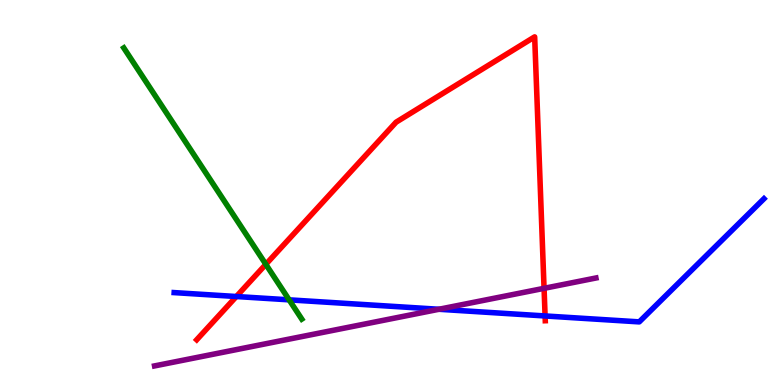[{'lines': ['blue', 'red'], 'intersections': [{'x': 3.05, 'y': 2.3}, {'x': 7.03, 'y': 1.79}]}, {'lines': ['green', 'red'], 'intersections': [{'x': 3.43, 'y': 3.13}]}, {'lines': ['purple', 'red'], 'intersections': [{'x': 7.02, 'y': 2.51}]}, {'lines': ['blue', 'green'], 'intersections': [{'x': 3.73, 'y': 2.21}]}, {'lines': ['blue', 'purple'], 'intersections': [{'x': 5.66, 'y': 1.97}]}, {'lines': ['green', 'purple'], 'intersections': []}]